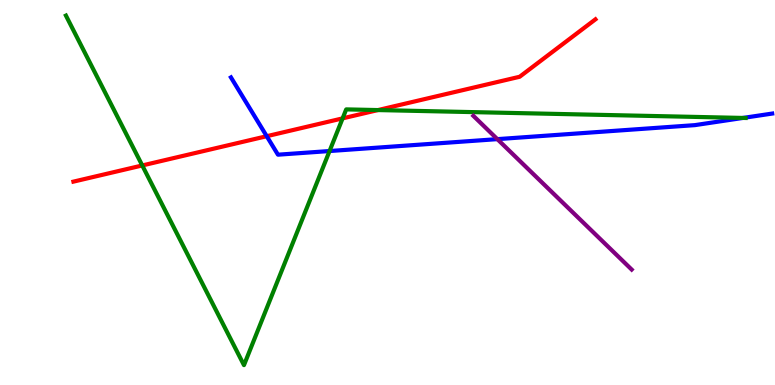[{'lines': ['blue', 'red'], 'intersections': [{'x': 3.44, 'y': 6.46}]}, {'lines': ['green', 'red'], 'intersections': [{'x': 1.84, 'y': 5.7}, {'x': 4.42, 'y': 6.93}, {'x': 4.88, 'y': 7.14}]}, {'lines': ['purple', 'red'], 'intersections': []}, {'lines': ['blue', 'green'], 'intersections': [{'x': 4.25, 'y': 6.08}, {'x': 9.59, 'y': 6.94}]}, {'lines': ['blue', 'purple'], 'intersections': [{'x': 6.42, 'y': 6.39}]}, {'lines': ['green', 'purple'], 'intersections': []}]